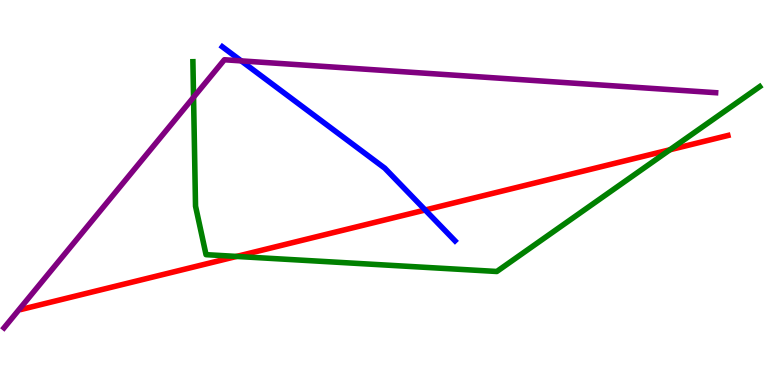[{'lines': ['blue', 'red'], 'intersections': [{'x': 5.49, 'y': 4.55}]}, {'lines': ['green', 'red'], 'intersections': [{'x': 3.05, 'y': 3.34}, {'x': 8.64, 'y': 6.11}]}, {'lines': ['purple', 'red'], 'intersections': []}, {'lines': ['blue', 'green'], 'intersections': []}, {'lines': ['blue', 'purple'], 'intersections': [{'x': 3.11, 'y': 8.42}]}, {'lines': ['green', 'purple'], 'intersections': [{'x': 2.5, 'y': 7.47}]}]